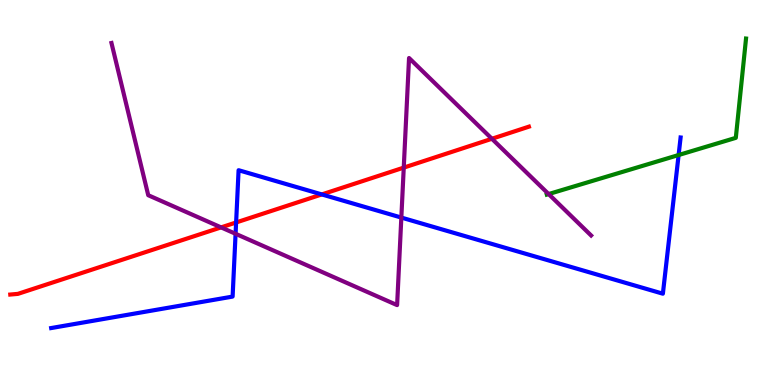[{'lines': ['blue', 'red'], 'intersections': [{'x': 3.05, 'y': 4.22}, {'x': 4.15, 'y': 4.95}]}, {'lines': ['green', 'red'], 'intersections': []}, {'lines': ['purple', 'red'], 'intersections': [{'x': 2.85, 'y': 4.09}, {'x': 5.21, 'y': 5.65}, {'x': 6.35, 'y': 6.4}]}, {'lines': ['blue', 'green'], 'intersections': [{'x': 8.76, 'y': 5.97}]}, {'lines': ['blue', 'purple'], 'intersections': [{'x': 3.04, 'y': 3.93}, {'x': 5.18, 'y': 4.35}]}, {'lines': ['green', 'purple'], 'intersections': [{'x': 7.08, 'y': 4.96}]}]